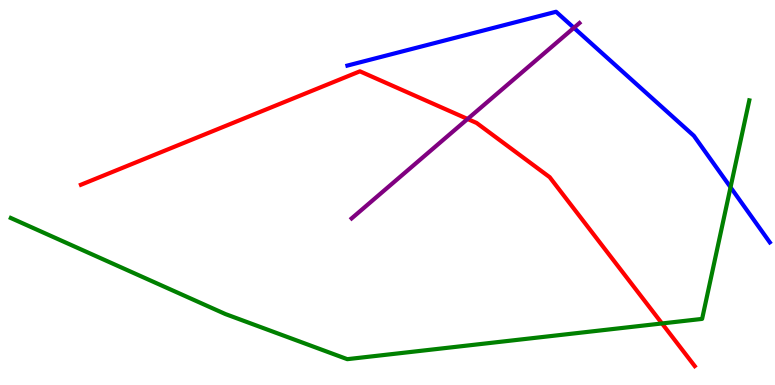[{'lines': ['blue', 'red'], 'intersections': []}, {'lines': ['green', 'red'], 'intersections': [{'x': 8.54, 'y': 1.6}]}, {'lines': ['purple', 'red'], 'intersections': [{'x': 6.03, 'y': 6.91}]}, {'lines': ['blue', 'green'], 'intersections': [{'x': 9.43, 'y': 5.14}]}, {'lines': ['blue', 'purple'], 'intersections': [{'x': 7.41, 'y': 9.28}]}, {'lines': ['green', 'purple'], 'intersections': []}]